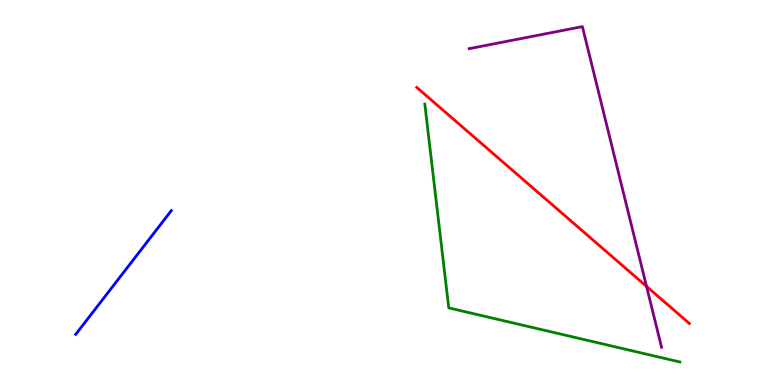[{'lines': ['blue', 'red'], 'intersections': []}, {'lines': ['green', 'red'], 'intersections': []}, {'lines': ['purple', 'red'], 'intersections': [{'x': 8.34, 'y': 2.56}]}, {'lines': ['blue', 'green'], 'intersections': []}, {'lines': ['blue', 'purple'], 'intersections': []}, {'lines': ['green', 'purple'], 'intersections': []}]